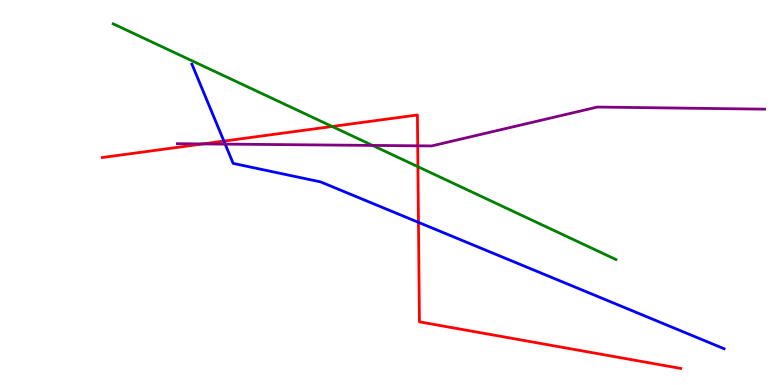[{'lines': ['blue', 'red'], 'intersections': [{'x': 2.89, 'y': 6.34}, {'x': 5.4, 'y': 4.22}]}, {'lines': ['green', 'red'], 'intersections': [{'x': 4.29, 'y': 6.71}, {'x': 5.39, 'y': 5.67}]}, {'lines': ['purple', 'red'], 'intersections': [{'x': 2.62, 'y': 6.26}, {'x': 5.39, 'y': 6.21}]}, {'lines': ['blue', 'green'], 'intersections': []}, {'lines': ['blue', 'purple'], 'intersections': [{'x': 2.91, 'y': 6.26}]}, {'lines': ['green', 'purple'], 'intersections': [{'x': 4.81, 'y': 6.22}]}]